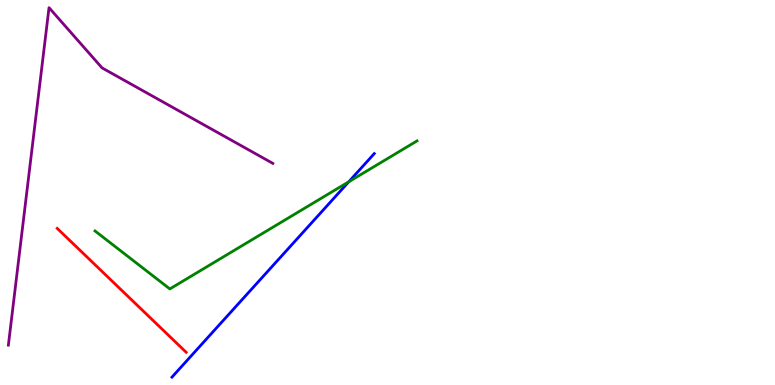[{'lines': ['blue', 'red'], 'intersections': []}, {'lines': ['green', 'red'], 'intersections': []}, {'lines': ['purple', 'red'], 'intersections': []}, {'lines': ['blue', 'green'], 'intersections': [{'x': 4.5, 'y': 5.28}]}, {'lines': ['blue', 'purple'], 'intersections': []}, {'lines': ['green', 'purple'], 'intersections': []}]